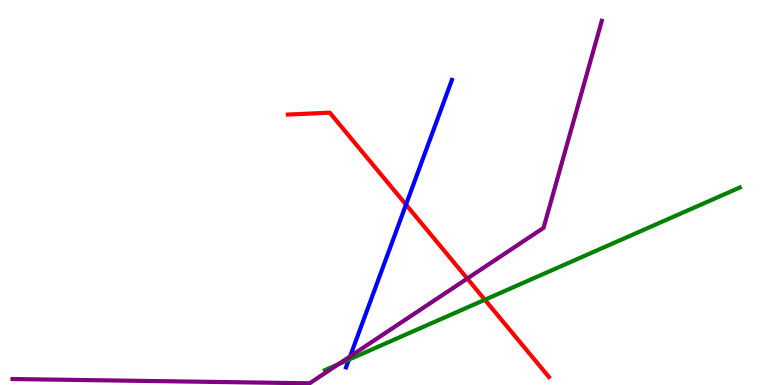[{'lines': ['blue', 'red'], 'intersections': [{'x': 5.24, 'y': 4.69}]}, {'lines': ['green', 'red'], 'intersections': [{'x': 6.26, 'y': 2.21}]}, {'lines': ['purple', 'red'], 'intersections': [{'x': 6.03, 'y': 2.77}]}, {'lines': ['blue', 'green'], 'intersections': [{'x': 4.5, 'y': 0.66}]}, {'lines': ['blue', 'purple'], 'intersections': [{'x': 4.52, 'y': 0.742}]}, {'lines': ['green', 'purple'], 'intersections': [{'x': 4.36, 'y': 0.538}]}]